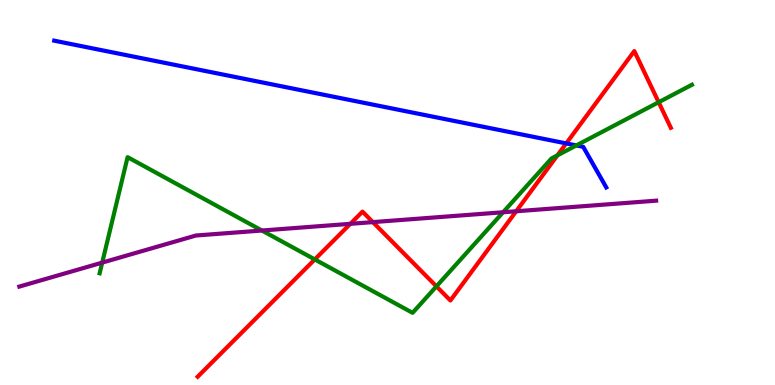[{'lines': ['blue', 'red'], 'intersections': [{'x': 7.31, 'y': 6.28}]}, {'lines': ['green', 'red'], 'intersections': [{'x': 4.06, 'y': 3.26}, {'x': 5.63, 'y': 2.56}, {'x': 7.19, 'y': 5.96}, {'x': 8.5, 'y': 7.34}]}, {'lines': ['purple', 'red'], 'intersections': [{'x': 4.52, 'y': 4.19}, {'x': 4.81, 'y': 4.23}, {'x': 6.66, 'y': 4.51}]}, {'lines': ['blue', 'green'], 'intersections': [{'x': 7.44, 'y': 6.22}]}, {'lines': ['blue', 'purple'], 'intersections': []}, {'lines': ['green', 'purple'], 'intersections': [{'x': 1.32, 'y': 3.18}, {'x': 3.38, 'y': 4.01}, {'x': 6.49, 'y': 4.49}]}]